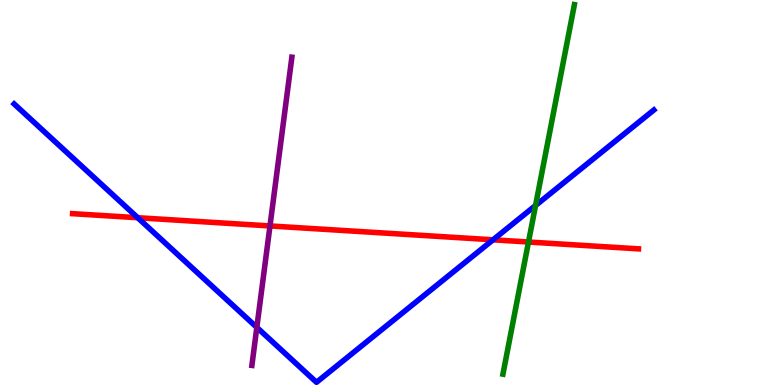[{'lines': ['blue', 'red'], 'intersections': [{'x': 1.78, 'y': 4.35}, {'x': 6.36, 'y': 3.77}]}, {'lines': ['green', 'red'], 'intersections': [{'x': 6.82, 'y': 3.71}]}, {'lines': ['purple', 'red'], 'intersections': [{'x': 3.48, 'y': 4.13}]}, {'lines': ['blue', 'green'], 'intersections': [{'x': 6.91, 'y': 4.66}]}, {'lines': ['blue', 'purple'], 'intersections': [{'x': 3.31, 'y': 1.5}]}, {'lines': ['green', 'purple'], 'intersections': []}]